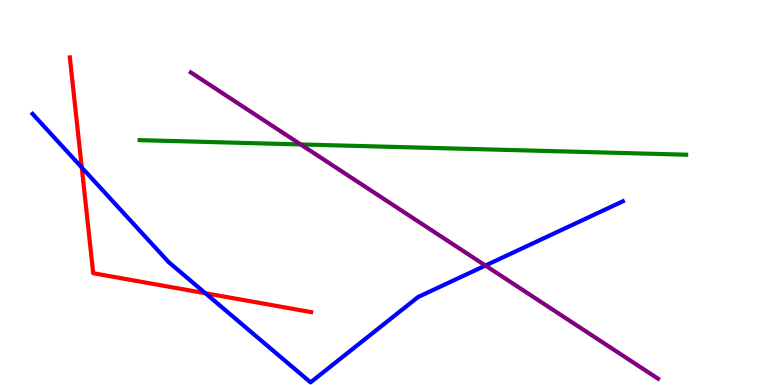[{'lines': ['blue', 'red'], 'intersections': [{'x': 1.05, 'y': 5.65}, {'x': 2.65, 'y': 2.38}]}, {'lines': ['green', 'red'], 'intersections': []}, {'lines': ['purple', 'red'], 'intersections': []}, {'lines': ['blue', 'green'], 'intersections': []}, {'lines': ['blue', 'purple'], 'intersections': [{'x': 6.26, 'y': 3.1}]}, {'lines': ['green', 'purple'], 'intersections': [{'x': 3.88, 'y': 6.25}]}]